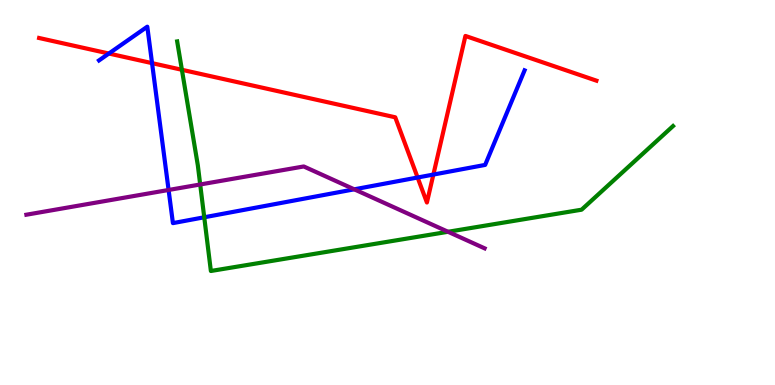[{'lines': ['blue', 'red'], 'intersections': [{'x': 1.4, 'y': 8.61}, {'x': 1.96, 'y': 8.36}, {'x': 5.39, 'y': 5.39}, {'x': 5.59, 'y': 5.47}]}, {'lines': ['green', 'red'], 'intersections': [{'x': 2.35, 'y': 8.19}]}, {'lines': ['purple', 'red'], 'intersections': []}, {'lines': ['blue', 'green'], 'intersections': [{'x': 2.64, 'y': 4.36}]}, {'lines': ['blue', 'purple'], 'intersections': [{'x': 2.18, 'y': 5.07}, {'x': 4.57, 'y': 5.08}]}, {'lines': ['green', 'purple'], 'intersections': [{'x': 2.58, 'y': 5.21}, {'x': 5.78, 'y': 3.98}]}]